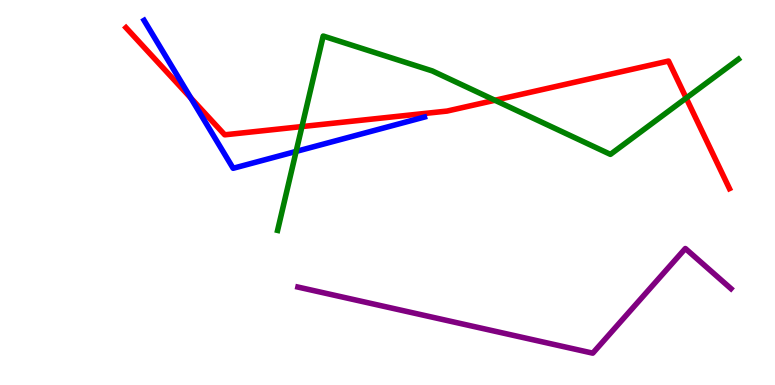[{'lines': ['blue', 'red'], 'intersections': [{'x': 2.46, 'y': 7.45}]}, {'lines': ['green', 'red'], 'intersections': [{'x': 3.9, 'y': 6.71}, {'x': 6.39, 'y': 7.4}, {'x': 8.85, 'y': 7.45}]}, {'lines': ['purple', 'red'], 'intersections': []}, {'lines': ['blue', 'green'], 'intersections': [{'x': 3.82, 'y': 6.07}]}, {'lines': ['blue', 'purple'], 'intersections': []}, {'lines': ['green', 'purple'], 'intersections': []}]